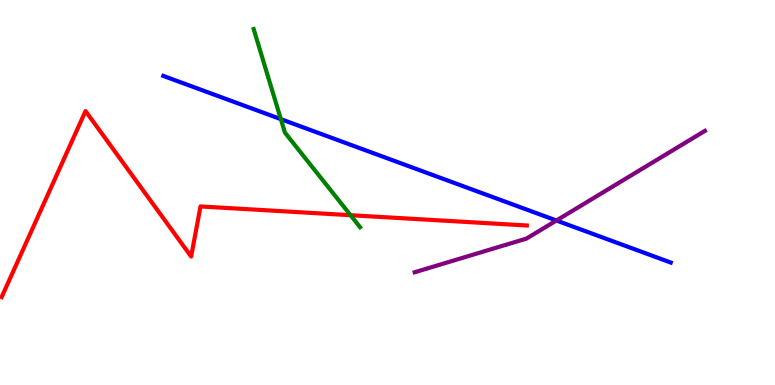[{'lines': ['blue', 'red'], 'intersections': []}, {'lines': ['green', 'red'], 'intersections': [{'x': 4.52, 'y': 4.41}]}, {'lines': ['purple', 'red'], 'intersections': []}, {'lines': ['blue', 'green'], 'intersections': [{'x': 3.62, 'y': 6.91}]}, {'lines': ['blue', 'purple'], 'intersections': [{'x': 7.18, 'y': 4.27}]}, {'lines': ['green', 'purple'], 'intersections': []}]